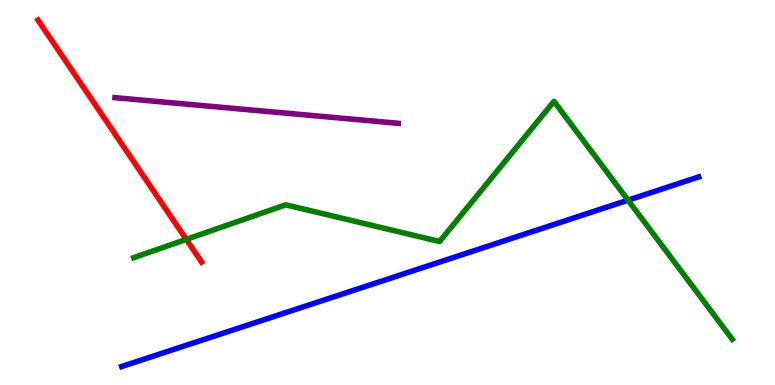[{'lines': ['blue', 'red'], 'intersections': []}, {'lines': ['green', 'red'], 'intersections': [{'x': 2.4, 'y': 3.78}]}, {'lines': ['purple', 'red'], 'intersections': []}, {'lines': ['blue', 'green'], 'intersections': [{'x': 8.1, 'y': 4.8}]}, {'lines': ['blue', 'purple'], 'intersections': []}, {'lines': ['green', 'purple'], 'intersections': []}]